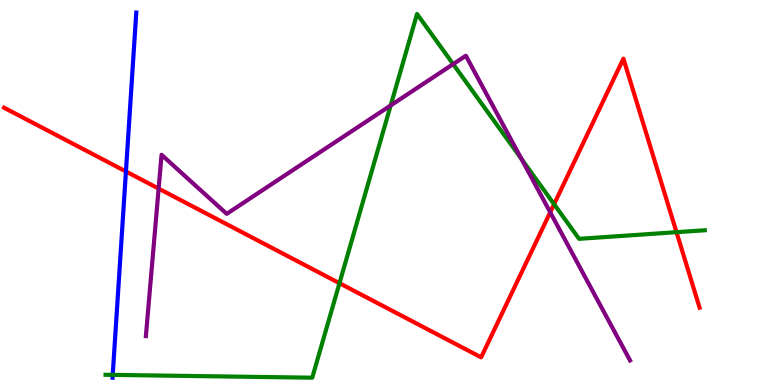[{'lines': ['blue', 'red'], 'intersections': [{'x': 1.62, 'y': 5.55}]}, {'lines': ['green', 'red'], 'intersections': [{'x': 4.38, 'y': 2.64}, {'x': 7.15, 'y': 4.7}, {'x': 8.73, 'y': 3.97}]}, {'lines': ['purple', 'red'], 'intersections': [{'x': 2.05, 'y': 5.1}, {'x': 7.1, 'y': 4.49}]}, {'lines': ['blue', 'green'], 'intersections': [{'x': 1.45, 'y': 0.263}]}, {'lines': ['blue', 'purple'], 'intersections': []}, {'lines': ['green', 'purple'], 'intersections': [{'x': 5.04, 'y': 7.26}, {'x': 5.85, 'y': 8.33}, {'x': 6.73, 'y': 5.87}]}]